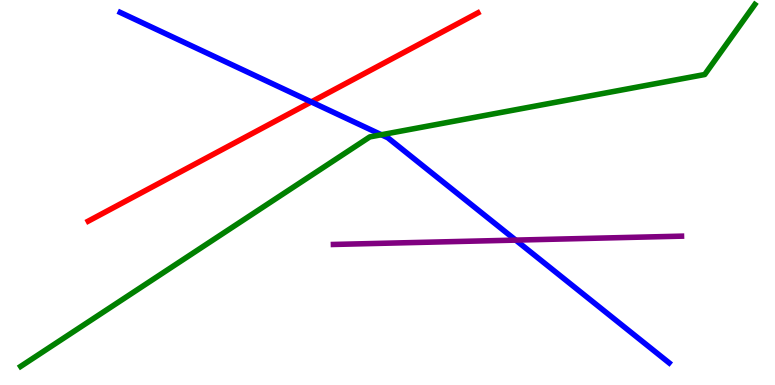[{'lines': ['blue', 'red'], 'intersections': [{'x': 4.02, 'y': 7.35}]}, {'lines': ['green', 'red'], 'intersections': []}, {'lines': ['purple', 'red'], 'intersections': []}, {'lines': ['blue', 'green'], 'intersections': [{'x': 4.92, 'y': 6.5}]}, {'lines': ['blue', 'purple'], 'intersections': [{'x': 6.65, 'y': 3.76}]}, {'lines': ['green', 'purple'], 'intersections': []}]